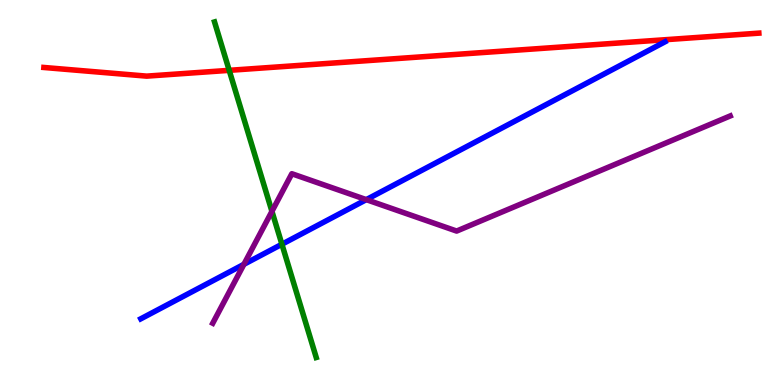[{'lines': ['blue', 'red'], 'intersections': []}, {'lines': ['green', 'red'], 'intersections': [{'x': 2.96, 'y': 8.17}]}, {'lines': ['purple', 'red'], 'intersections': []}, {'lines': ['blue', 'green'], 'intersections': [{'x': 3.64, 'y': 3.66}]}, {'lines': ['blue', 'purple'], 'intersections': [{'x': 3.15, 'y': 3.13}, {'x': 4.73, 'y': 4.81}]}, {'lines': ['green', 'purple'], 'intersections': [{'x': 3.51, 'y': 4.51}]}]